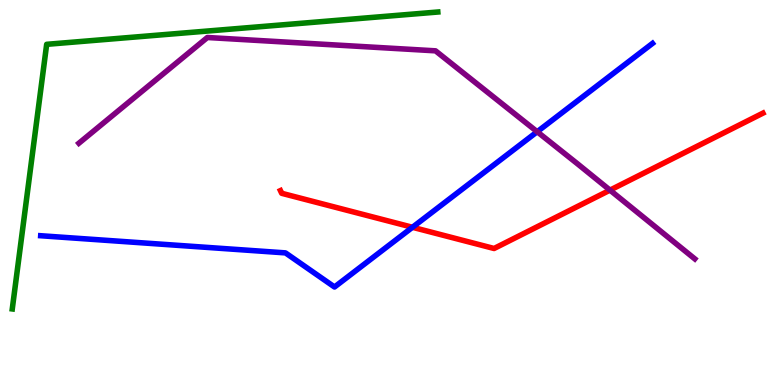[{'lines': ['blue', 'red'], 'intersections': [{'x': 5.32, 'y': 4.1}]}, {'lines': ['green', 'red'], 'intersections': []}, {'lines': ['purple', 'red'], 'intersections': [{'x': 7.87, 'y': 5.06}]}, {'lines': ['blue', 'green'], 'intersections': []}, {'lines': ['blue', 'purple'], 'intersections': [{'x': 6.93, 'y': 6.58}]}, {'lines': ['green', 'purple'], 'intersections': []}]